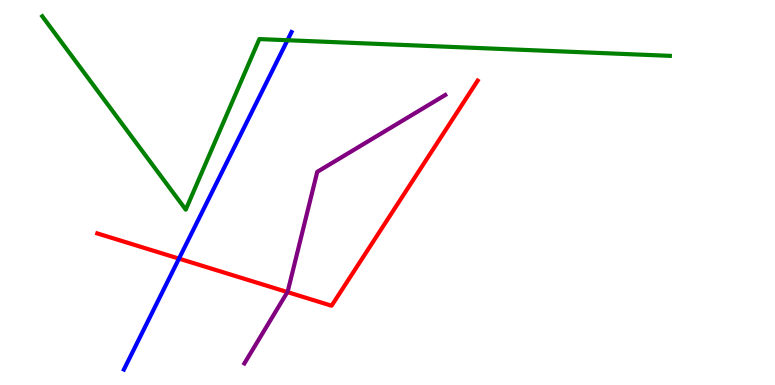[{'lines': ['blue', 'red'], 'intersections': [{'x': 2.31, 'y': 3.28}]}, {'lines': ['green', 'red'], 'intersections': []}, {'lines': ['purple', 'red'], 'intersections': [{'x': 3.71, 'y': 2.41}]}, {'lines': ['blue', 'green'], 'intersections': [{'x': 3.71, 'y': 8.96}]}, {'lines': ['blue', 'purple'], 'intersections': []}, {'lines': ['green', 'purple'], 'intersections': []}]